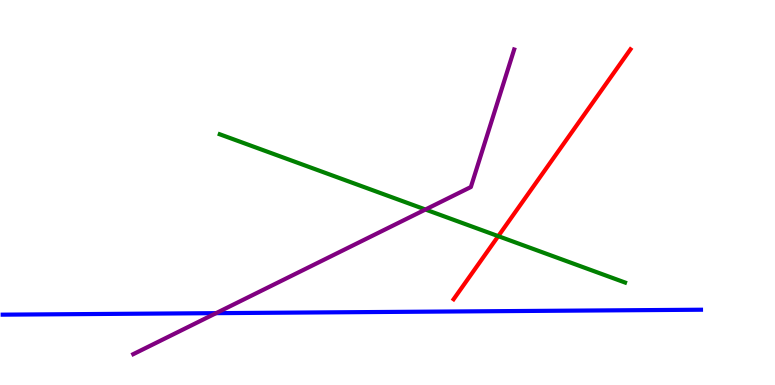[{'lines': ['blue', 'red'], 'intersections': []}, {'lines': ['green', 'red'], 'intersections': [{'x': 6.43, 'y': 3.87}]}, {'lines': ['purple', 'red'], 'intersections': []}, {'lines': ['blue', 'green'], 'intersections': []}, {'lines': ['blue', 'purple'], 'intersections': [{'x': 2.79, 'y': 1.87}]}, {'lines': ['green', 'purple'], 'intersections': [{'x': 5.49, 'y': 4.56}]}]